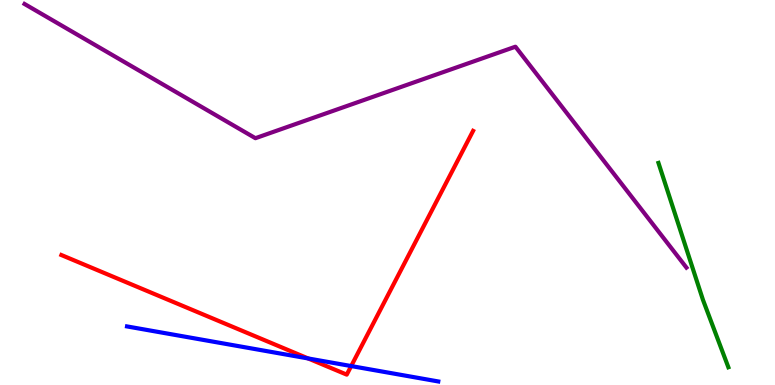[{'lines': ['blue', 'red'], 'intersections': [{'x': 3.98, 'y': 0.69}, {'x': 4.53, 'y': 0.492}]}, {'lines': ['green', 'red'], 'intersections': []}, {'lines': ['purple', 'red'], 'intersections': []}, {'lines': ['blue', 'green'], 'intersections': []}, {'lines': ['blue', 'purple'], 'intersections': []}, {'lines': ['green', 'purple'], 'intersections': []}]